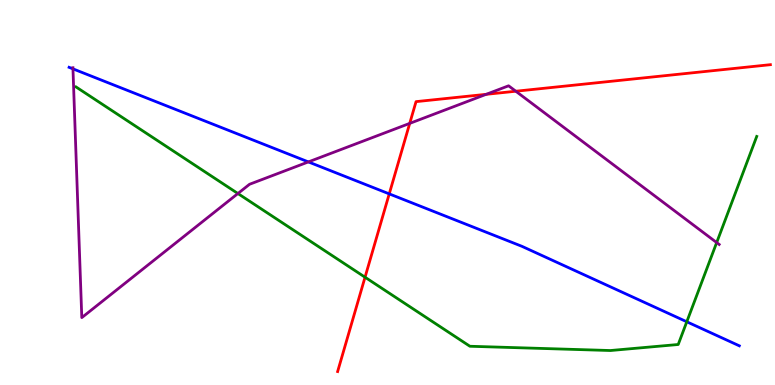[{'lines': ['blue', 'red'], 'intersections': [{'x': 5.02, 'y': 4.96}]}, {'lines': ['green', 'red'], 'intersections': [{'x': 4.71, 'y': 2.8}]}, {'lines': ['purple', 'red'], 'intersections': [{'x': 5.29, 'y': 6.8}, {'x': 6.27, 'y': 7.55}, {'x': 6.66, 'y': 7.63}]}, {'lines': ['blue', 'green'], 'intersections': [{'x': 8.86, 'y': 1.64}]}, {'lines': ['blue', 'purple'], 'intersections': [{'x': 0.941, 'y': 8.21}, {'x': 3.98, 'y': 5.79}]}, {'lines': ['green', 'purple'], 'intersections': [{'x': 3.07, 'y': 4.97}, {'x': 9.25, 'y': 3.7}]}]